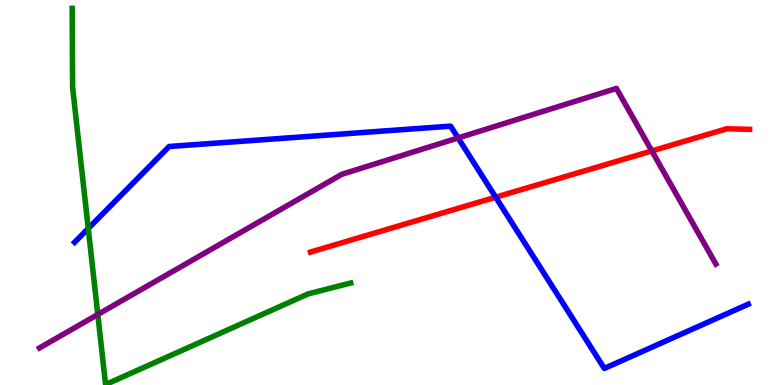[{'lines': ['blue', 'red'], 'intersections': [{'x': 6.4, 'y': 4.88}]}, {'lines': ['green', 'red'], 'intersections': []}, {'lines': ['purple', 'red'], 'intersections': [{'x': 8.41, 'y': 6.08}]}, {'lines': ['blue', 'green'], 'intersections': [{'x': 1.14, 'y': 4.07}]}, {'lines': ['blue', 'purple'], 'intersections': [{'x': 5.91, 'y': 6.42}]}, {'lines': ['green', 'purple'], 'intersections': [{'x': 1.26, 'y': 1.83}]}]